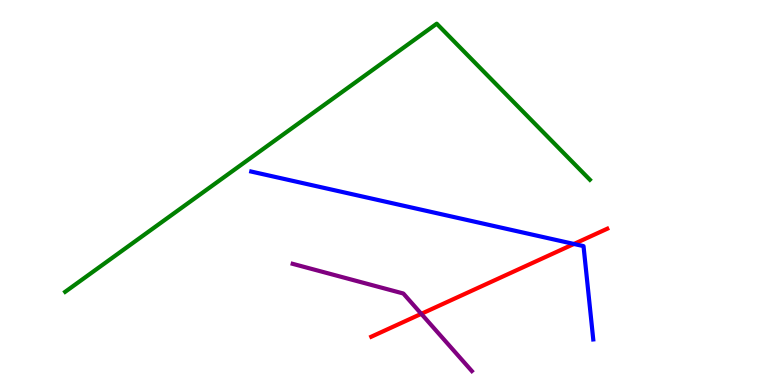[{'lines': ['blue', 'red'], 'intersections': [{'x': 7.41, 'y': 3.66}]}, {'lines': ['green', 'red'], 'intersections': []}, {'lines': ['purple', 'red'], 'intersections': [{'x': 5.44, 'y': 1.85}]}, {'lines': ['blue', 'green'], 'intersections': []}, {'lines': ['blue', 'purple'], 'intersections': []}, {'lines': ['green', 'purple'], 'intersections': []}]